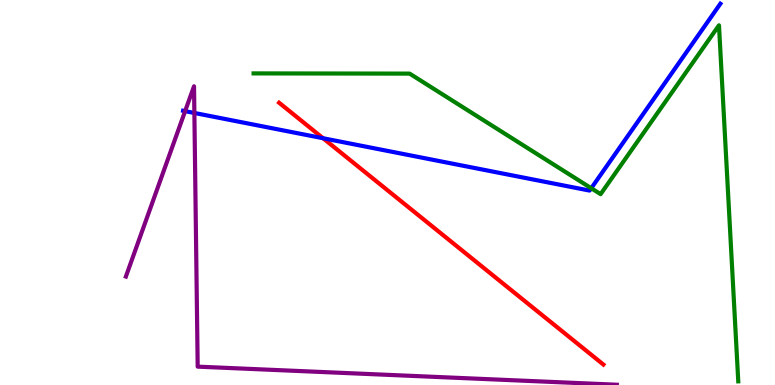[{'lines': ['blue', 'red'], 'intersections': [{'x': 4.17, 'y': 6.41}]}, {'lines': ['green', 'red'], 'intersections': []}, {'lines': ['purple', 'red'], 'intersections': []}, {'lines': ['blue', 'green'], 'intersections': [{'x': 7.63, 'y': 5.11}]}, {'lines': ['blue', 'purple'], 'intersections': [{'x': 2.39, 'y': 7.11}, {'x': 2.51, 'y': 7.07}]}, {'lines': ['green', 'purple'], 'intersections': []}]